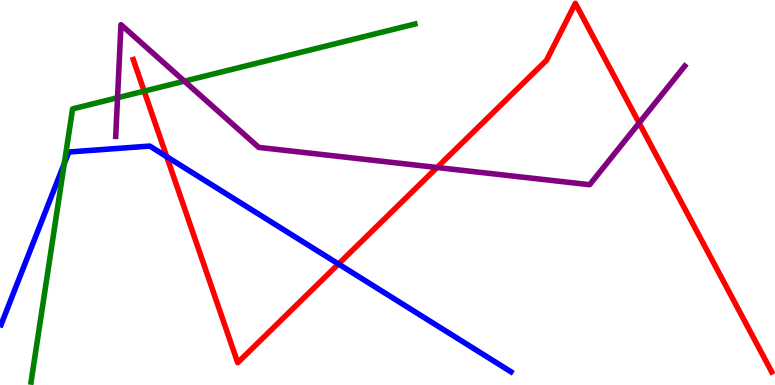[{'lines': ['blue', 'red'], 'intersections': [{'x': 2.15, 'y': 5.93}, {'x': 4.37, 'y': 3.14}]}, {'lines': ['green', 'red'], 'intersections': [{'x': 1.86, 'y': 7.63}]}, {'lines': ['purple', 'red'], 'intersections': [{'x': 5.64, 'y': 5.65}, {'x': 8.25, 'y': 6.81}]}, {'lines': ['blue', 'green'], 'intersections': [{'x': 0.829, 'y': 5.75}]}, {'lines': ['blue', 'purple'], 'intersections': []}, {'lines': ['green', 'purple'], 'intersections': [{'x': 1.52, 'y': 7.46}, {'x': 2.38, 'y': 7.89}]}]